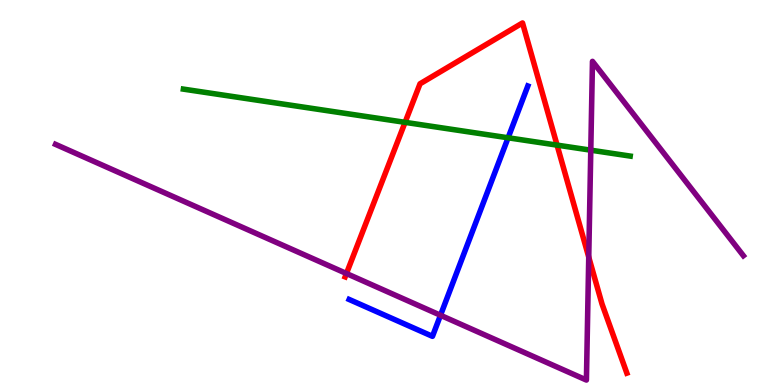[{'lines': ['blue', 'red'], 'intersections': []}, {'lines': ['green', 'red'], 'intersections': [{'x': 5.23, 'y': 6.82}, {'x': 7.19, 'y': 6.23}]}, {'lines': ['purple', 'red'], 'intersections': [{'x': 4.47, 'y': 2.9}, {'x': 7.6, 'y': 3.32}]}, {'lines': ['blue', 'green'], 'intersections': [{'x': 6.56, 'y': 6.42}]}, {'lines': ['blue', 'purple'], 'intersections': [{'x': 5.68, 'y': 1.81}]}, {'lines': ['green', 'purple'], 'intersections': [{'x': 7.62, 'y': 6.1}]}]